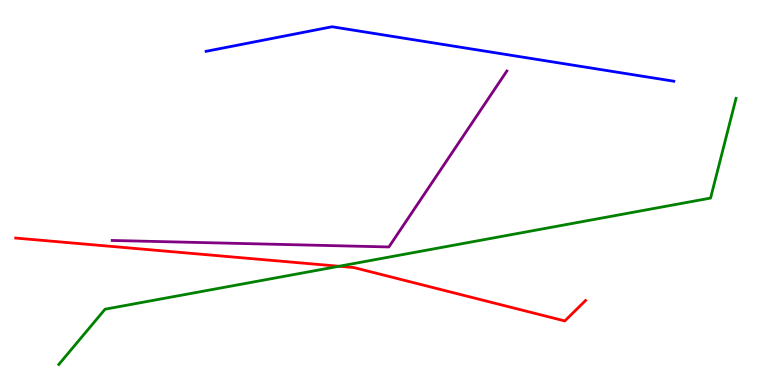[{'lines': ['blue', 'red'], 'intersections': []}, {'lines': ['green', 'red'], 'intersections': [{'x': 4.37, 'y': 3.08}]}, {'lines': ['purple', 'red'], 'intersections': []}, {'lines': ['blue', 'green'], 'intersections': []}, {'lines': ['blue', 'purple'], 'intersections': []}, {'lines': ['green', 'purple'], 'intersections': []}]